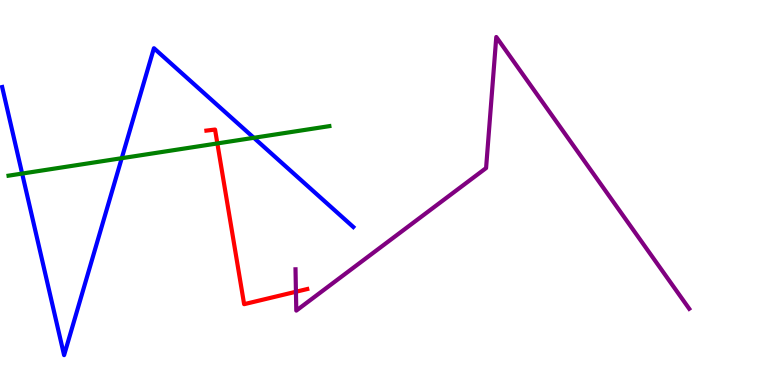[{'lines': ['blue', 'red'], 'intersections': []}, {'lines': ['green', 'red'], 'intersections': [{'x': 2.8, 'y': 6.27}]}, {'lines': ['purple', 'red'], 'intersections': [{'x': 3.82, 'y': 2.42}]}, {'lines': ['blue', 'green'], 'intersections': [{'x': 0.286, 'y': 5.49}, {'x': 1.57, 'y': 5.89}, {'x': 3.28, 'y': 6.42}]}, {'lines': ['blue', 'purple'], 'intersections': []}, {'lines': ['green', 'purple'], 'intersections': []}]